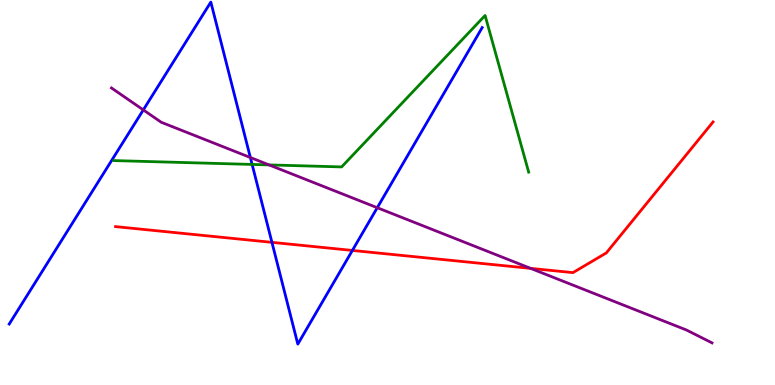[{'lines': ['blue', 'red'], 'intersections': [{'x': 3.51, 'y': 3.71}, {'x': 4.55, 'y': 3.5}]}, {'lines': ['green', 'red'], 'intersections': []}, {'lines': ['purple', 'red'], 'intersections': [{'x': 6.85, 'y': 3.03}]}, {'lines': ['blue', 'green'], 'intersections': [{'x': 3.25, 'y': 5.73}]}, {'lines': ['blue', 'purple'], 'intersections': [{'x': 1.85, 'y': 7.15}, {'x': 3.23, 'y': 5.91}, {'x': 4.87, 'y': 4.6}]}, {'lines': ['green', 'purple'], 'intersections': [{'x': 3.47, 'y': 5.72}]}]